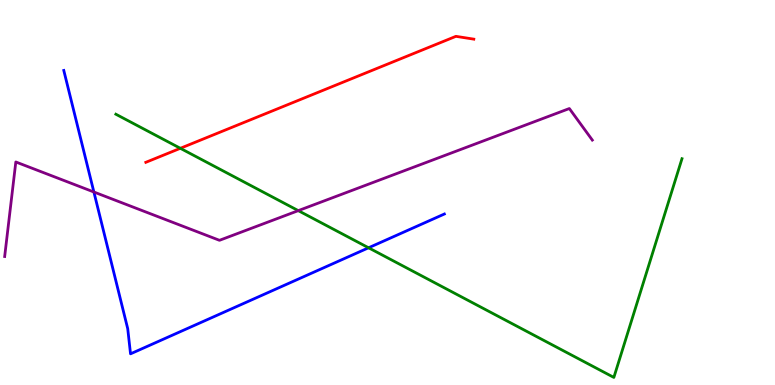[{'lines': ['blue', 'red'], 'intersections': []}, {'lines': ['green', 'red'], 'intersections': [{'x': 2.33, 'y': 6.15}]}, {'lines': ['purple', 'red'], 'intersections': []}, {'lines': ['blue', 'green'], 'intersections': [{'x': 4.76, 'y': 3.56}]}, {'lines': ['blue', 'purple'], 'intersections': [{'x': 1.21, 'y': 5.01}]}, {'lines': ['green', 'purple'], 'intersections': [{'x': 3.85, 'y': 4.53}]}]